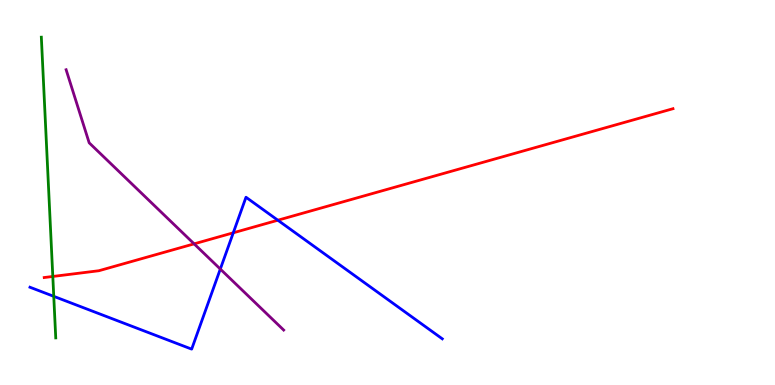[{'lines': ['blue', 'red'], 'intersections': [{'x': 3.01, 'y': 3.95}, {'x': 3.59, 'y': 4.28}]}, {'lines': ['green', 'red'], 'intersections': [{'x': 0.681, 'y': 2.82}]}, {'lines': ['purple', 'red'], 'intersections': [{'x': 2.5, 'y': 3.67}]}, {'lines': ['blue', 'green'], 'intersections': [{'x': 0.694, 'y': 2.3}]}, {'lines': ['blue', 'purple'], 'intersections': [{'x': 2.84, 'y': 3.01}]}, {'lines': ['green', 'purple'], 'intersections': []}]